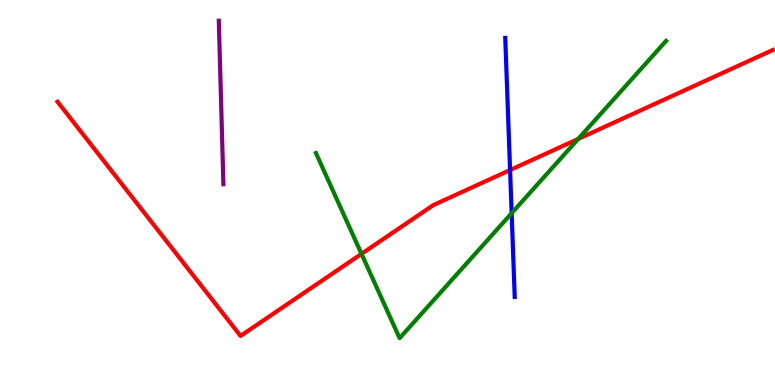[{'lines': ['blue', 'red'], 'intersections': [{'x': 6.58, 'y': 5.58}]}, {'lines': ['green', 'red'], 'intersections': [{'x': 4.66, 'y': 3.41}, {'x': 7.46, 'y': 6.39}]}, {'lines': ['purple', 'red'], 'intersections': []}, {'lines': ['blue', 'green'], 'intersections': [{'x': 6.6, 'y': 4.46}]}, {'lines': ['blue', 'purple'], 'intersections': []}, {'lines': ['green', 'purple'], 'intersections': []}]